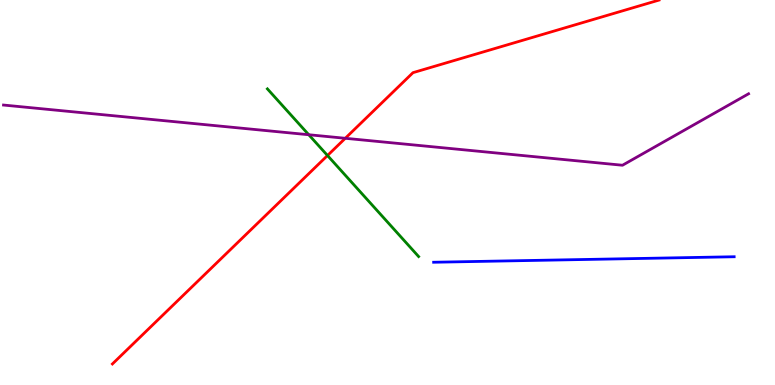[{'lines': ['blue', 'red'], 'intersections': []}, {'lines': ['green', 'red'], 'intersections': [{'x': 4.23, 'y': 5.96}]}, {'lines': ['purple', 'red'], 'intersections': [{'x': 4.46, 'y': 6.41}]}, {'lines': ['blue', 'green'], 'intersections': []}, {'lines': ['blue', 'purple'], 'intersections': []}, {'lines': ['green', 'purple'], 'intersections': [{'x': 3.98, 'y': 6.5}]}]